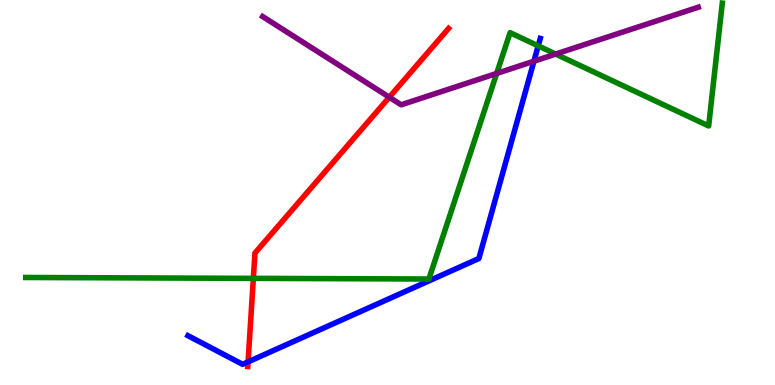[{'lines': ['blue', 'red'], 'intersections': [{'x': 3.2, 'y': 0.601}]}, {'lines': ['green', 'red'], 'intersections': [{'x': 3.27, 'y': 2.77}]}, {'lines': ['purple', 'red'], 'intersections': [{'x': 5.02, 'y': 7.47}]}, {'lines': ['blue', 'green'], 'intersections': [{'x': 6.94, 'y': 8.81}]}, {'lines': ['blue', 'purple'], 'intersections': [{'x': 6.89, 'y': 8.41}]}, {'lines': ['green', 'purple'], 'intersections': [{'x': 6.41, 'y': 8.09}, {'x': 7.17, 'y': 8.6}]}]